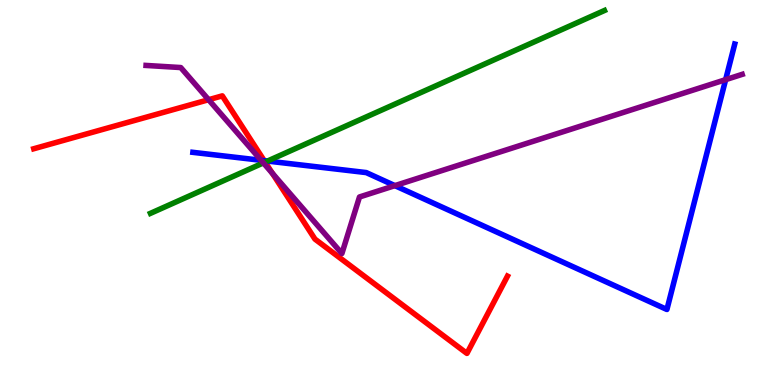[{'lines': ['blue', 'red'], 'intersections': [{'x': 3.41, 'y': 5.83}]}, {'lines': ['green', 'red'], 'intersections': [{'x': 3.42, 'y': 5.79}]}, {'lines': ['purple', 'red'], 'intersections': [{'x': 2.69, 'y': 7.41}, {'x': 3.51, 'y': 5.5}]}, {'lines': ['blue', 'green'], 'intersections': [{'x': 3.45, 'y': 5.82}]}, {'lines': ['blue', 'purple'], 'intersections': [{'x': 3.37, 'y': 5.84}, {'x': 5.1, 'y': 5.18}, {'x': 9.36, 'y': 7.93}]}, {'lines': ['green', 'purple'], 'intersections': [{'x': 3.4, 'y': 5.77}]}]